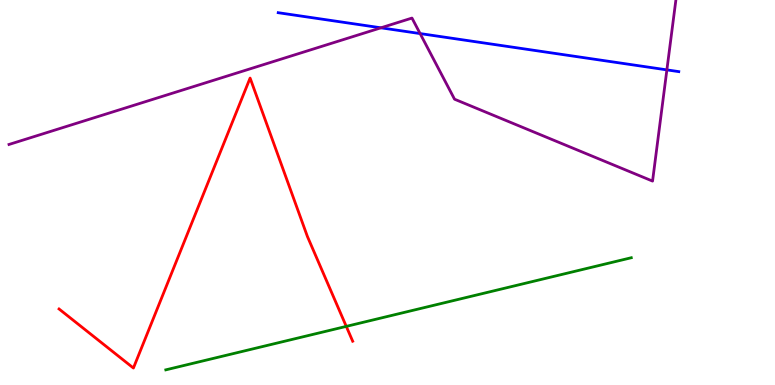[{'lines': ['blue', 'red'], 'intersections': []}, {'lines': ['green', 'red'], 'intersections': [{'x': 4.47, 'y': 1.52}]}, {'lines': ['purple', 'red'], 'intersections': []}, {'lines': ['blue', 'green'], 'intersections': []}, {'lines': ['blue', 'purple'], 'intersections': [{'x': 4.92, 'y': 9.28}, {'x': 5.42, 'y': 9.13}, {'x': 8.6, 'y': 8.19}]}, {'lines': ['green', 'purple'], 'intersections': []}]